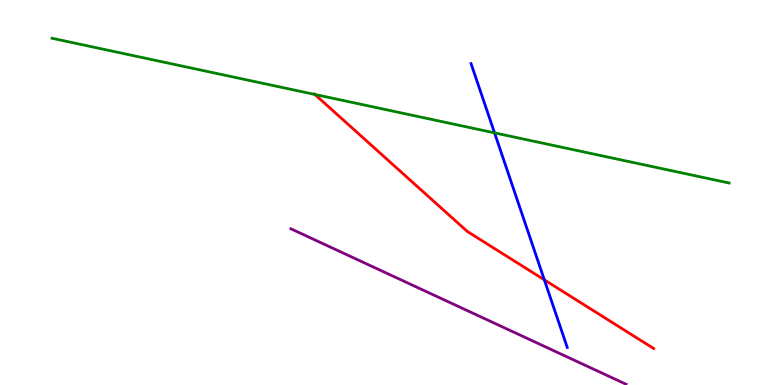[{'lines': ['blue', 'red'], 'intersections': [{'x': 7.02, 'y': 2.73}]}, {'lines': ['green', 'red'], 'intersections': [{'x': 4.06, 'y': 7.55}]}, {'lines': ['purple', 'red'], 'intersections': []}, {'lines': ['blue', 'green'], 'intersections': [{'x': 6.38, 'y': 6.55}]}, {'lines': ['blue', 'purple'], 'intersections': []}, {'lines': ['green', 'purple'], 'intersections': []}]